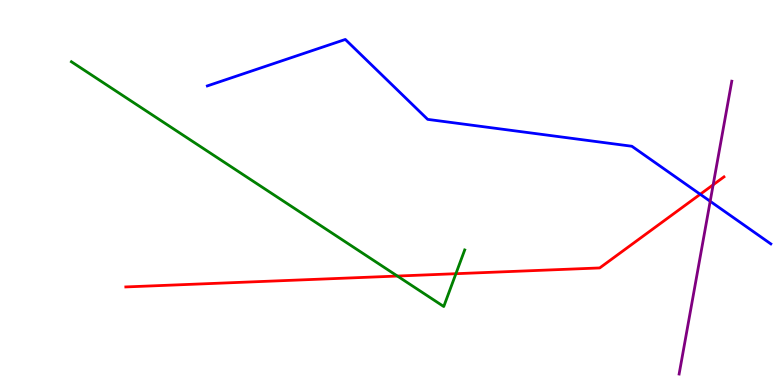[{'lines': ['blue', 'red'], 'intersections': [{'x': 9.04, 'y': 4.95}]}, {'lines': ['green', 'red'], 'intersections': [{'x': 5.13, 'y': 2.83}, {'x': 5.88, 'y': 2.89}]}, {'lines': ['purple', 'red'], 'intersections': [{'x': 9.2, 'y': 5.2}]}, {'lines': ['blue', 'green'], 'intersections': []}, {'lines': ['blue', 'purple'], 'intersections': [{'x': 9.16, 'y': 4.77}]}, {'lines': ['green', 'purple'], 'intersections': []}]